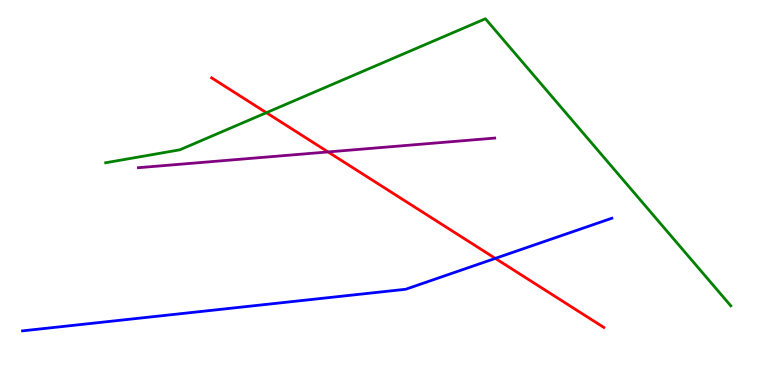[{'lines': ['blue', 'red'], 'intersections': [{'x': 6.39, 'y': 3.29}]}, {'lines': ['green', 'red'], 'intersections': [{'x': 3.44, 'y': 7.07}]}, {'lines': ['purple', 'red'], 'intersections': [{'x': 4.23, 'y': 6.05}]}, {'lines': ['blue', 'green'], 'intersections': []}, {'lines': ['blue', 'purple'], 'intersections': []}, {'lines': ['green', 'purple'], 'intersections': []}]